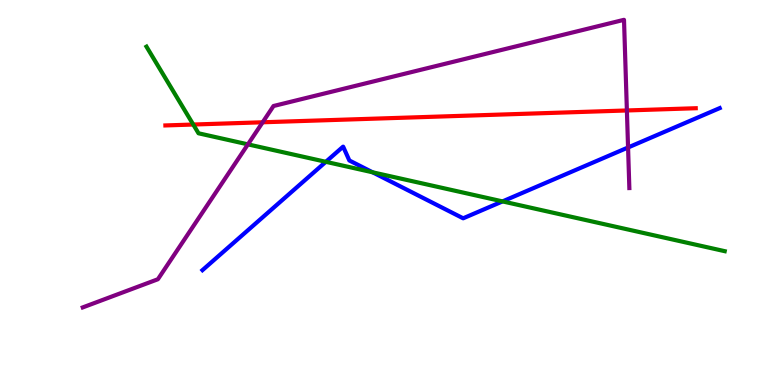[{'lines': ['blue', 'red'], 'intersections': []}, {'lines': ['green', 'red'], 'intersections': [{'x': 2.49, 'y': 6.77}]}, {'lines': ['purple', 'red'], 'intersections': [{'x': 3.39, 'y': 6.82}, {'x': 8.09, 'y': 7.13}]}, {'lines': ['blue', 'green'], 'intersections': [{'x': 4.2, 'y': 5.8}, {'x': 4.81, 'y': 5.53}, {'x': 6.48, 'y': 4.77}]}, {'lines': ['blue', 'purple'], 'intersections': [{'x': 8.1, 'y': 6.17}]}, {'lines': ['green', 'purple'], 'intersections': [{'x': 3.2, 'y': 6.25}]}]